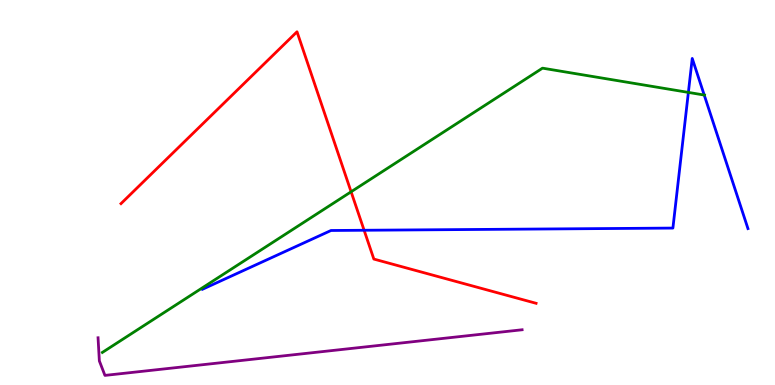[{'lines': ['blue', 'red'], 'intersections': [{'x': 4.7, 'y': 4.02}]}, {'lines': ['green', 'red'], 'intersections': [{'x': 4.53, 'y': 5.02}]}, {'lines': ['purple', 'red'], 'intersections': []}, {'lines': ['blue', 'green'], 'intersections': [{'x': 8.88, 'y': 7.6}, {'x': 9.09, 'y': 7.53}]}, {'lines': ['blue', 'purple'], 'intersections': []}, {'lines': ['green', 'purple'], 'intersections': []}]